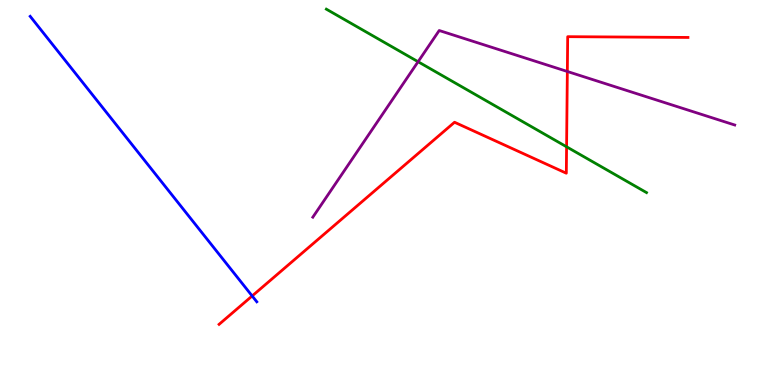[{'lines': ['blue', 'red'], 'intersections': [{'x': 3.25, 'y': 2.31}]}, {'lines': ['green', 'red'], 'intersections': [{'x': 7.31, 'y': 6.19}]}, {'lines': ['purple', 'red'], 'intersections': [{'x': 7.32, 'y': 8.14}]}, {'lines': ['blue', 'green'], 'intersections': []}, {'lines': ['blue', 'purple'], 'intersections': []}, {'lines': ['green', 'purple'], 'intersections': [{'x': 5.39, 'y': 8.4}]}]